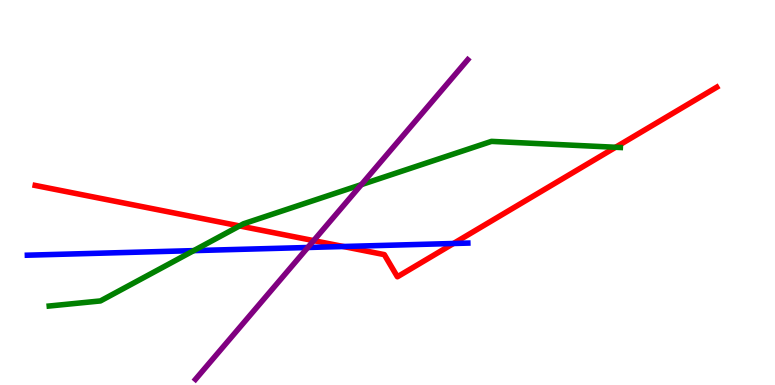[{'lines': ['blue', 'red'], 'intersections': [{'x': 4.43, 'y': 3.6}, {'x': 5.85, 'y': 3.68}]}, {'lines': ['green', 'red'], 'intersections': [{'x': 3.09, 'y': 4.13}, {'x': 7.94, 'y': 6.17}]}, {'lines': ['purple', 'red'], 'intersections': [{'x': 4.05, 'y': 3.75}]}, {'lines': ['blue', 'green'], 'intersections': [{'x': 2.5, 'y': 3.49}]}, {'lines': ['blue', 'purple'], 'intersections': [{'x': 3.97, 'y': 3.57}]}, {'lines': ['green', 'purple'], 'intersections': [{'x': 4.66, 'y': 5.2}]}]